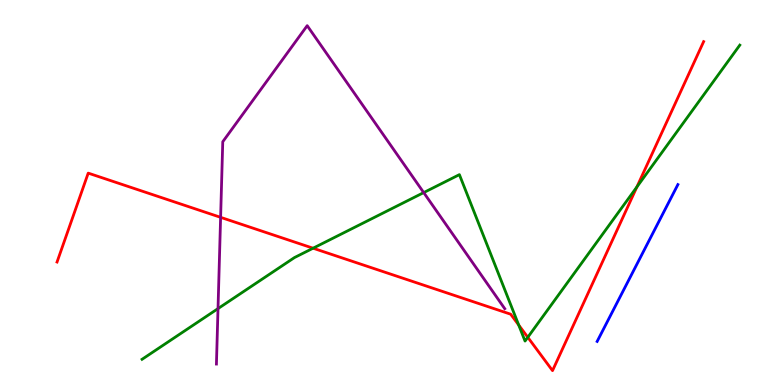[{'lines': ['blue', 'red'], 'intersections': []}, {'lines': ['green', 'red'], 'intersections': [{'x': 4.04, 'y': 3.55}, {'x': 6.69, 'y': 1.56}, {'x': 6.81, 'y': 1.24}, {'x': 8.22, 'y': 5.14}]}, {'lines': ['purple', 'red'], 'intersections': [{'x': 2.85, 'y': 4.35}]}, {'lines': ['blue', 'green'], 'intersections': []}, {'lines': ['blue', 'purple'], 'intersections': []}, {'lines': ['green', 'purple'], 'intersections': [{'x': 2.81, 'y': 1.98}, {'x': 5.47, 'y': 5.0}]}]